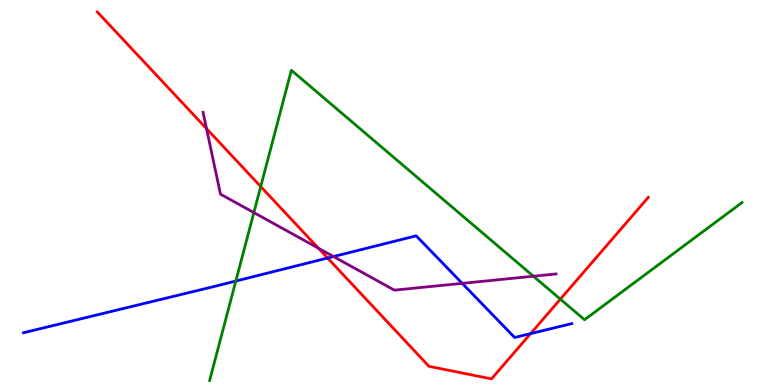[{'lines': ['blue', 'red'], 'intersections': [{'x': 4.23, 'y': 3.3}, {'x': 6.85, 'y': 1.33}]}, {'lines': ['green', 'red'], 'intersections': [{'x': 3.36, 'y': 5.15}, {'x': 7.23, 'y': 2.23}]}, {'lines': ['purple', 'red'], 'intersections': [{'x': 2.66, 'y': 6.66}, {'x': 4.11, 'y': 3.55}]}, {'lines': ['blue', 'green'], 'intersections': [{'x': 3.04, 'y': 2.7}]}, {'lines': ['blue', 'purple'], 'intersections': [{'x': 4.3, 'y': 3.34}, {'x': 5.96, 'y': 2.64}]}, {'lines': ['green', 'purple'], 'intersections': [{'x': 3.28, 'y': 4.48}, {'x': 6.88, 'y': 2.83}]}]